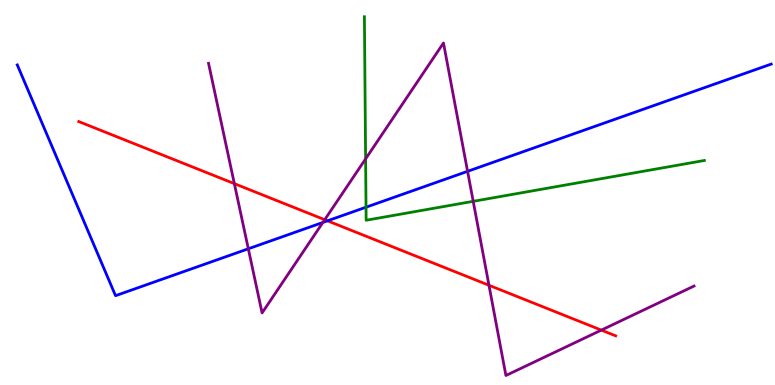[{'lines': ['blue', 'red'], 'intersections': [{'x': 4.23, 'y': 4.26}]}, {'lines': ['green', 'red'], 'intersections': []}, {'lines': ['purple', 'red'], 'intersections': [{'x': 3.02, 'y': 5.23}, {'x': 4.19, 'y': 4.29}, {'x': 6.31, 'y': 2.59}, {'x': 7.76, 'y': 1.43}]}, {'lines': ['blue', 'green'], 'intersections': [{'x': 4.72, 'y': 4.62}]}, {'lines': ['blue', 'purple'], 'intersections': [{'x': 3.2, 'y': 3.54}, {'x': 4.17, 'y': 4.22}, {'x': 6.03, 'y': 5.55}]}, {'lines': ['green', 'purple'], 'intersections': [{'x': 4.72, 'y': 5.87}, {'x': 6.11, 'y': 4.77}]}]